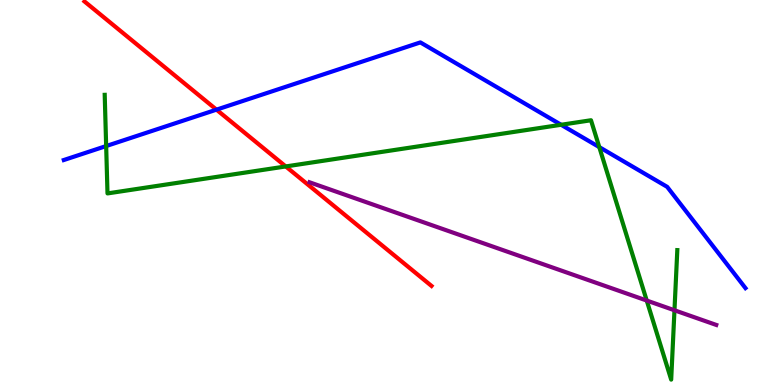[{'lines': ['blue', 'red'], 'intersections': [{'x': 2.79, 'y': 7.15}]}, {'lines': ['green', 'red'], 'intersections': [{'x': 3.69, 'y': 5.68}]}, {'lines': ['purple', 'red'], 'intersections': []}, {'lines': ['blue', 'green'], 'intersections': [{'x': 1.37, 'y': 6.21}, {'x': 7.24, 'y': 6.76}, {'x': 7.73, 'y': 6.18}]}, {'lines': ['blue', 'purple'], 'intersections': []}, {'lines': ['green', 'purple'], 'intersections': [{'x': 8.34, 'y': 2.19}, {'x': 8.7, 'y': 1.94}]}]